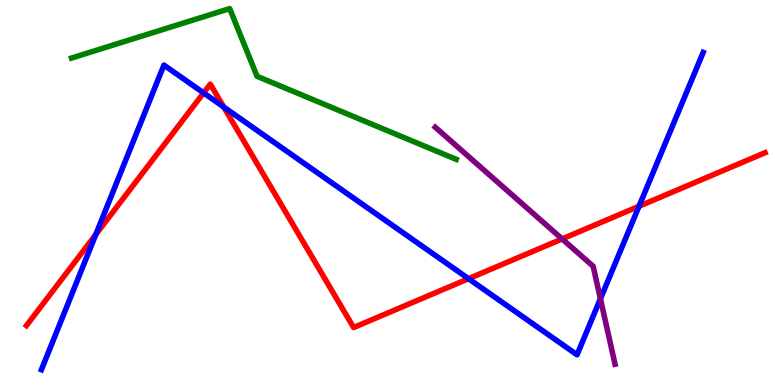[{'lines': ['blue', 'red'], 'intersections': [{'x': 1.24, 'y': 3.91}, {'x': 2.63, 'y': 7.59}, {'x': 2.89, 'y': 7.22}, {'x': 6.05, 'y': 2.76}, {'x': 8.25, 'y': 4.64}]}, {'lines': ['green', 'red'], 'intersections': []}, {'lines': ['purple', 'red'], 'intersections': [{'x': 7.25, 'y': 3.79}]}, {'lines': ['blue', 'green'], 'intersections': []}, {'lines': ['blue', 'purple'], 'intersections': [{'x': 7.75, 'y': 2.24}]}, {'lines': ['green', 'purple'], 'intersections': []}]